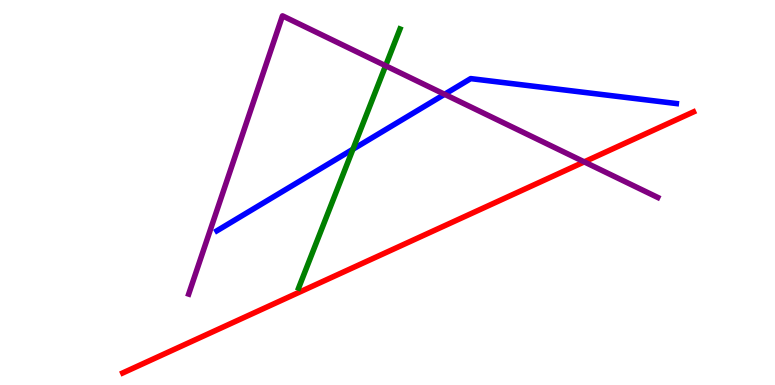[{'lines': ['blue', 'red'], 'intersections': []}, {'lines': ['green', 'red'], 'intersections': []}, {'lines': ['purple', 'red'], 'intersections': [{'x': 7.54, 'y': 5.8}]}, {'lines': ['blue', 'green'], 'intersections': [{'x': 4.55, 'y': 6.12}]}, {'lines': ['blue', 'purple'], 'intersections': [{'x': 5.74, 'y': 7.55}]}, {'lines': ['green', 'purple'], 'intersections': [{'x': 4.98, 'y': 8.29}]}]